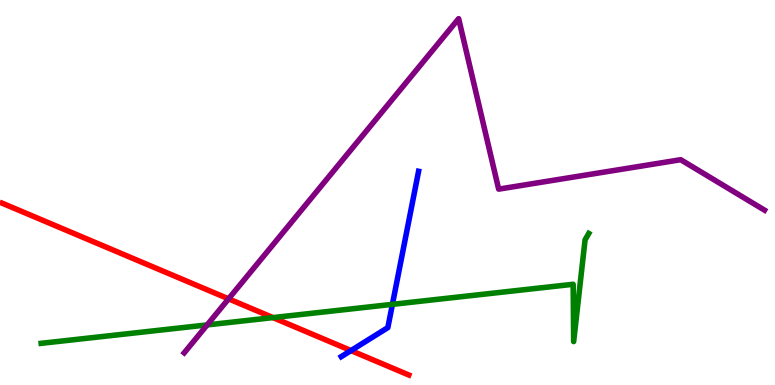[{'lines': ['blue', 'red'], 'intersections': [{'x': 4.53, 'y': 0.894}]}, {'lines': ['green', 'red'], 'intersections': [{'x': 3.52, 'y': 1.75}]}, {'lines': ['purple', 'red'], 'intersections': [{'x': 2.95, 'y': 2.24}]}, {'lines': ['blue', 'green'], 'intersections': [{'x': 5.06, 'y': 2.1}]}, {'lines': ['blue', 'purple'], 'intersections': []}, {'lines': ['green', 'purple'], 'intersections': [{'x': 2.67, 'y': 1.56}]}]